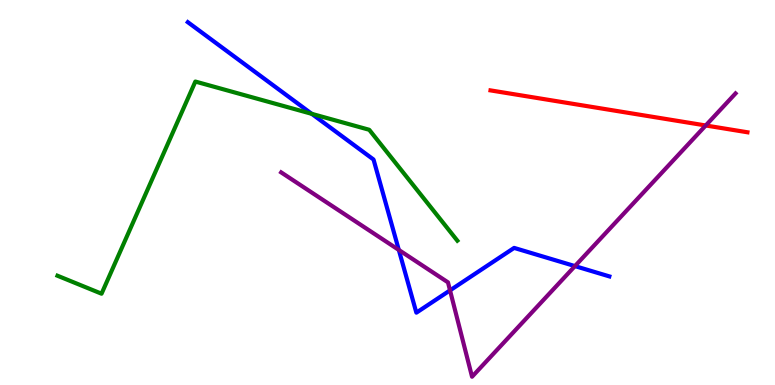[{'lines': ['blue', 'red'], 'intersections': []}, {'lines': ['green', 'red'], 'intersections': []}, {'lines': ['purple', 'red'], 'intersections': [{'x': 9.11, 'y': 6.74}]}, {'lines': ['blue', 'green'], 'intersections': [{'x': 4.02, 'y': 7.04}]}, {'lines': ['blue', 'purple'], 'intersections': [{'x': 5.15, 'y': 3.51}, {'x': 5.81, 'y': 2.46}, {'x': 7.42, 'y': 3.09}]}, {'lines': ['green', 'purple'], 'intersections': []}]